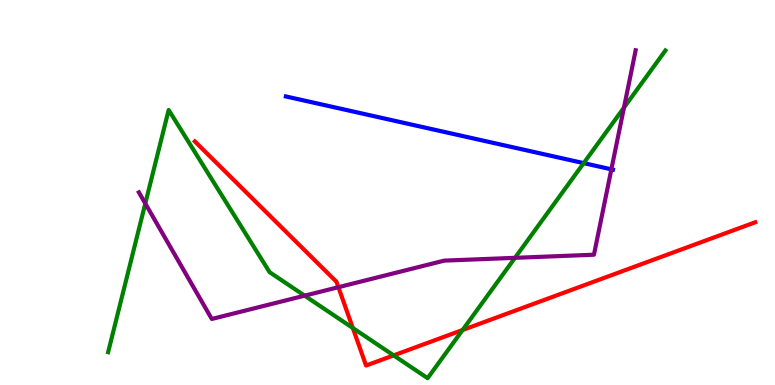[{'lines': ['blue', 'red'], 'intersections': []}, {'lines': ['green', 'red'], 'intersections': [{'x': 4.55, 'y': 1.48}, {'x': 5.08, 'y': 0.769}, {'x': 5.97, 'y': 1.43}]}, {'lines': ['purple', 'red'], 'intersections': [{'x': 4.37, 'y': 2.54}]}, {'lines': ['blue', 'green'], 'intersections': [{'x': 7.53, 'y': 5.76}]}, {'lines': ['blue', 'purple'], 'intersections': [{'x': 7.89, 'y': 5.6}]}, {'lines': ['green', 'purple'], 'intersections': [{'x': 1.87, 'y': 4.71}, {'x': 3.93, 'y': 2.32}, {'x': 6.64, 'y': 3.3}, {'x': 8.05, 'y': 7.2}]}]